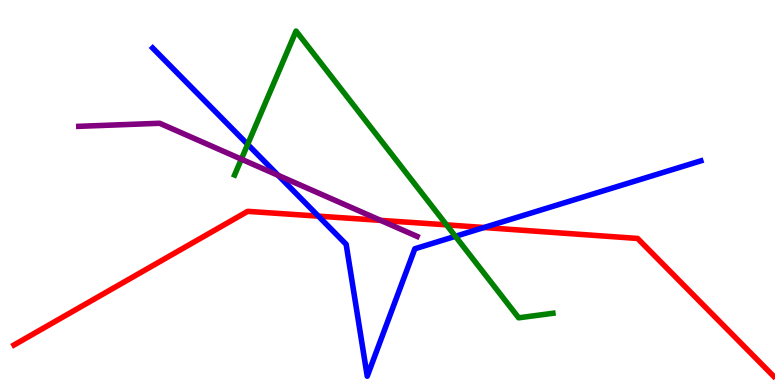[{'lines': ['blue', 'red'], 'intersections': [{'x': 4.11, 'y': 4.39}, {'x': 6.25, 'y': 4.09}]}, {'lines': ['green', 'red'], 'intersections': [{'x': 5.76, 'y': 4.16}]}, {'lines': ['purple', 'red'], 'intersections': [{'x': 4.91, 'y': 4.28}]}, {'lines': ['blue', 'green'], 'intersections': [{'x': 3.2, 'y': 6.25}, {'x': 5.88, 'y': 3.86}]}, {'lines': ['blue', 'purple'], 'intersections': [{'x': 3.59, 'y': 5.45}]}, {'lines': ['green', 'purple'], 'intersections': [{'x': 3.11, 'y': 5.87}]}]